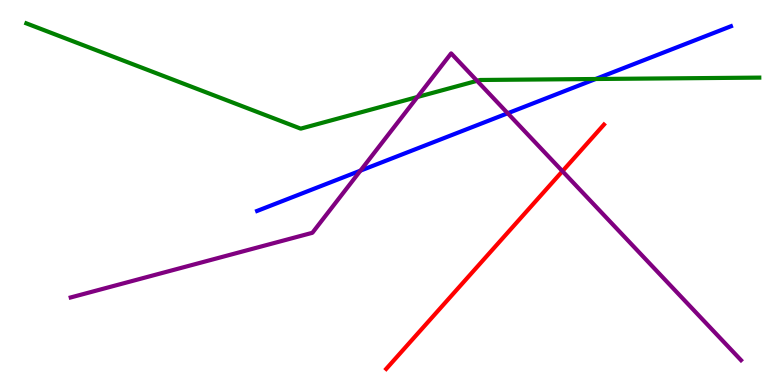[{'lines': ['blue', 'red'], 'intersections': []}, {'lines': ['green', 'red'], 'intersections': []}, {'lines': ['purple', 'red'], 'intersections': [{'x': 7.26, 'y': 5.55}]}, {'lines': ['blue', 'green'], 'intersections': [{'x': 7.69, 'y': 7.95}]}, {'lines': ['blue', 'purple'], 'intersections': [{'x': 4.65, 'y': 5.57}, {'x': 6.55, 'y': 7.06}]}, {'lines': ['green', 'purple'], 'intersections': [{'x': 5.39, 'y': 7.48}, {'x': 6.16, 'y': 7.9}]}]